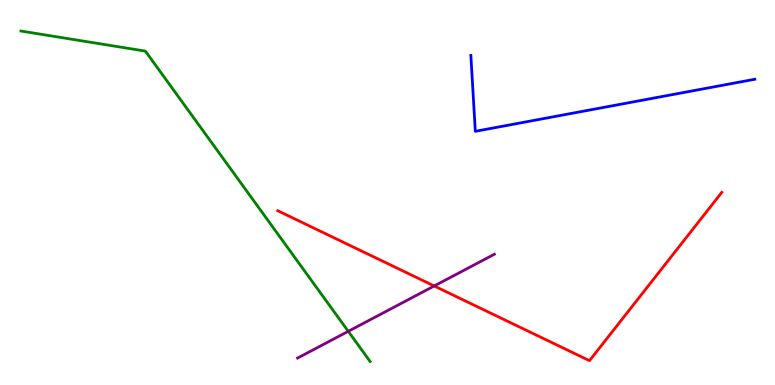[{'lines': ['blue', 'red'], 'intersections': []}, {'lines': ['green', 'red'], 'intersections': []}, {'lines': ['purple', 'red'], 'intersections': [{'x': 5.6, 'y': 2.57}]}, {'lines': ['blue', 'green'], 'intersections': []}, {'lines': ['blue', 'purple'], 'intersections': []}, {'lines': ['green', 'purple'], 'intersections': [{'x': 4.49, 'y': 1.39}]}]